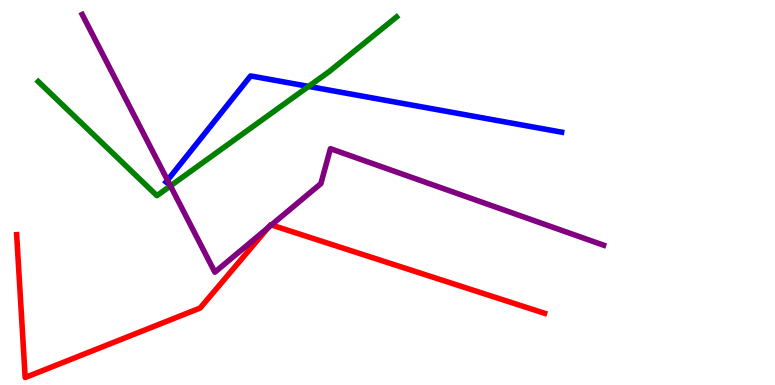[{'lines': ['blue', 'red'], 'intersections': []}, {'lines': ['green', 'red'], 'intersections': []}, {'lines': ['purple', 'red'], 'intersections': [{'x': 3.46, 'y': 4.08}, {'x': 3.5, 'y': 4.16}]}, {'lines': ['blue', 'green'], 'intersections': [{'x': 3.98, 'y': 7.76}]}, {'lines': ['blue', 'purple'], 'intersections': [{'x': 2.16, 'y': 5.32}]}, {'lines': ['green', 'purple'], 'intersections': [{'x': 2.2, 'y': 5.17}]}]